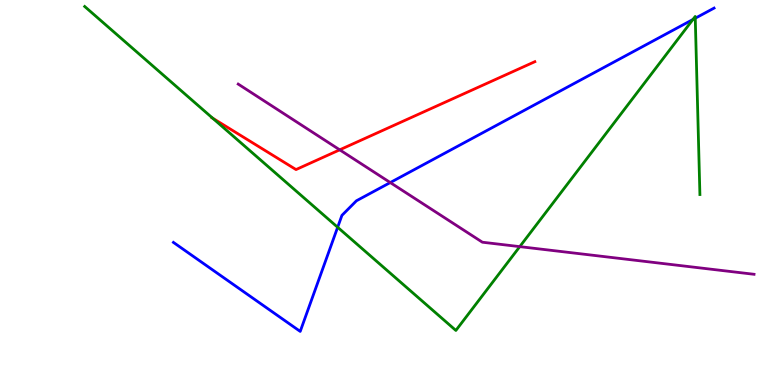[{'lines': ['blue', 'red'], 'intersections': []}, {'lines': ['green', 'red'], 'intersections': [{'x': 2.74, 'y': 6.93}]}, {'lines': ['purple', 'red'], 'intersections': [{'x': 4.38, 'y': 6.11}]}, {'lines': ['blue', 'green'], 'intersections': [{'x': 4.36, 'y': 4.1}, {'x': 8.94, 'y': 9.49}, {'x': 8.97, 'y': 9.53}]}, {'lines': ['blue', 'purple'], 'intersections': [{'x': 5.04, 'y': 5.26}]}, {'lines': ['green', 'purple'], 'intersections': [{'x': 6.71, 'y': 3.59}]}]